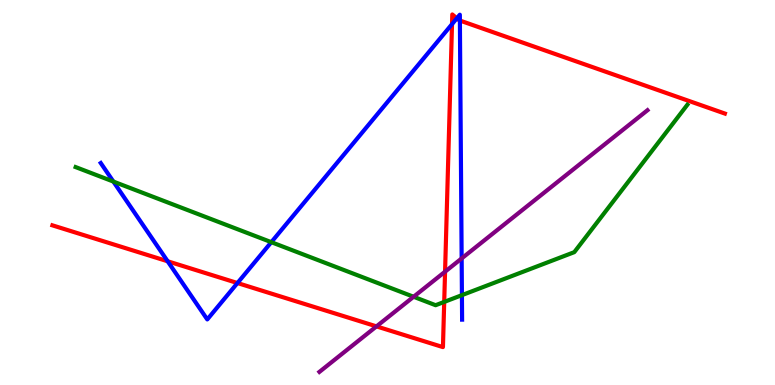[{'lines': ['blue', 'red'], 'intersections': [{'x': 2.16, 'y': 3.21}, {'x': 3.06, 'y': 2.65}, {'x': 5.83, 'y': 9.37}, {'x': 5.89, 'y': 9.52}, {'x': 5.93, 'y': 9.47}]}, {'lines': ['green', 'red'], 'intersections': [{'x': 5.73, 'y': 2.16}]}, {'lines': ['purple', 'red'], 'intersections': [{'x': 4.86, 'y': 1.52}, {'x': 5.74, 'y': 2.94}]}, {'lines': ['blue', 'green'], 'intersections': [{'x': 1.46, 'y': 5.28}, {'x': 3.5, 'y': 3.71}, {'x': 5.96, 'y': 2.33}]}, {'lines': ['blue', 'purple'], 'intersections': [{'x': 5.96, 'y': 3.29}]}, {'lines': ['green', 'purple'], 'intersections': [{'x': 5.34, 'y': 2.29}]}]